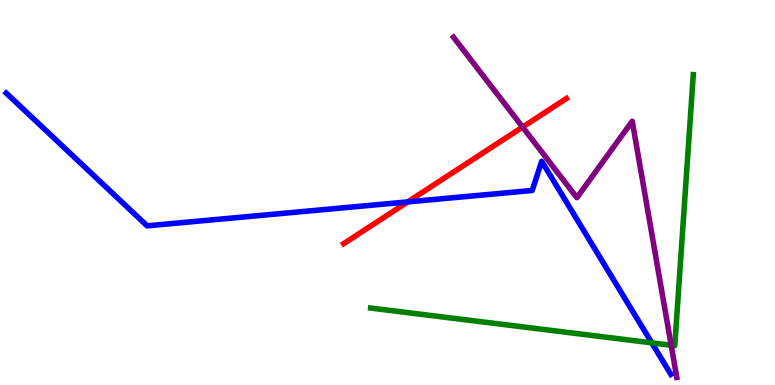[{'lines': ['blue', 'red'], 'intersections': [{'x': 5.26, 'y': 4.76}]}, {'lines': ['green', 'red'], 'intersections': []}, {'lines': ['purple', 'red'], 'intersections': [{'x': 6.74, 'y': 6.7}]}, {'lines': ['blue', 'green'], 'intersections': [{'x': 8.41, 'y': 1.09}]}, {'lines': ['blue', 'purple'], 'intersections': []}, {'lines': ['green', 'purple'], 'intersections': [{'x': 8.66, 'y': 1.03}]}]